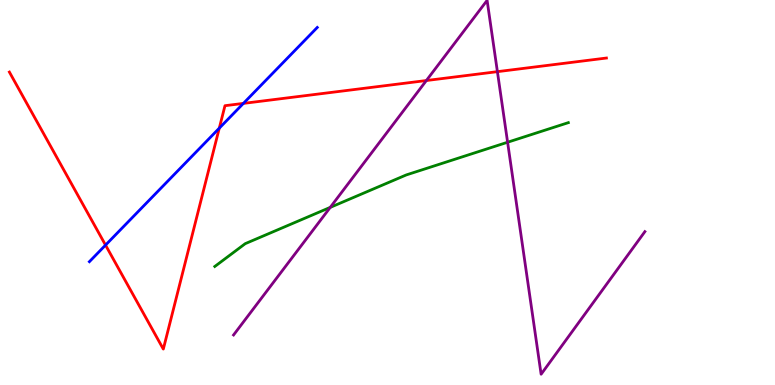[{'lines': ['blue', 'red'], 'intersections': [{'x': 1.36, 'y': 3.63}, {'x': 2.83, 'y': 6.67}, {'x': 3.14, 'y': 7.31}]}, {'lines': ['green', 'red'], 'intersections': []}, {'lines': ['purple', 'red'], 'intersections': [{'x': 5.5, 'y': 7.91}, {'x': 6.42, 'y': 8.14}]}, {'lines': ['blue', 'green'], 'intersections': []}, {'lines': ['blue', 'purple'], 'intersections': []}, {'lines': ['green', 'purple'], 'intersections': [{'x': 4.26, 'y': 4.61}, {'x': 6.55, 'y': 6.31}]}]